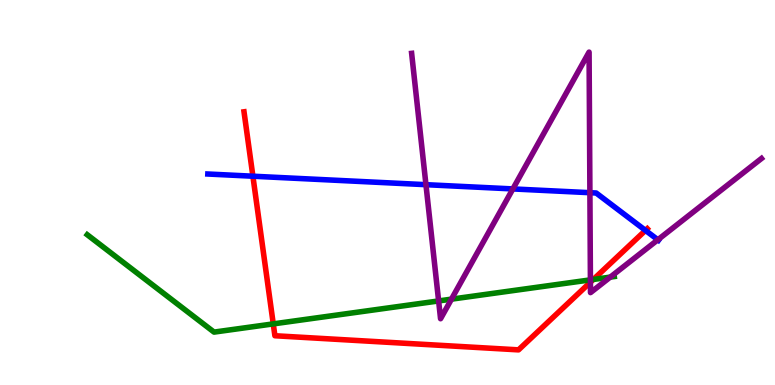[{'lines': ['blue', 'red'], 'intersections': [{'x': 3.26, 'y': 5.42}, {'x': 8.33, 'y': 4.02}]}, {'lines': ['green', 'red'], 'intersections': [{'x': 3.53, 'y': 1.59}, {'x': 7.66, 'y': 2.74}]}, {'lines': ['purple', 'red'], 'intersections': [{'x': 7.62, 'y': 2.67}]}, {'lines': ['blue', 'green'], 'intersections': []}, {'lines': ['blue', 'purple'], 'intersections': [{'x': 5.5, 'y': 5.2}, {'x': 6.62, 'y': 5.09}, {'x': 7.61, 'y': 4.99}, {'x': 8.49, 'y': 3.77}]}, {'lines': ['green', 'purple'], 'intersections': [{'x': 5.66, 'y': 2.18}, {'x': 5.83, 'y': 2.23}, {'x': 7.62, 'y': 2.73}, {'x': 7.87, 'y': 2.8}]}]